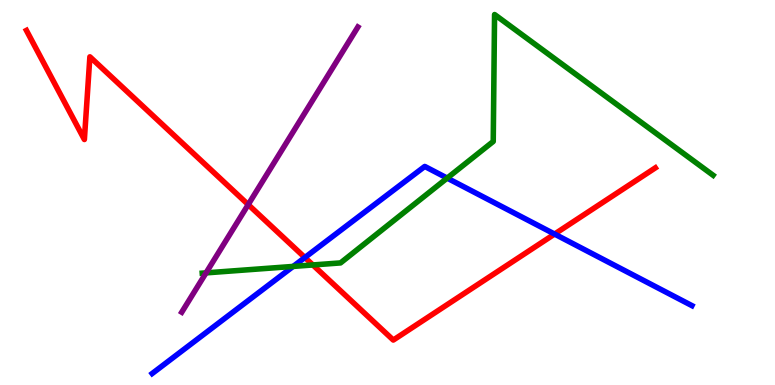[{'lines': ['blue', 'red'], 'intersections': [{'x': 3.93, 'y': 3.31}, {'x': 7.16, 'y': 3.92}]}, {'lines': ['green', 'red'], 'intersections': [{'x': 4.04, 'y': 3.12}]}, {'lines': ['purple', 'red'], 'intersections': [{'x': 3.2, 'y': 4.69}]}, {'lines': ['blue', 'green'], 'intersections': [{'x': 3.78, 'y': 3.08}, {'x': 5.77, 'y': 5.37}]}, {'lines': ['blue', 'purple'], 'intersections': []}, {'lines': ['green', 'purple'], 'intersections': [{'x': 2.66, 'y': 2.91}]}]